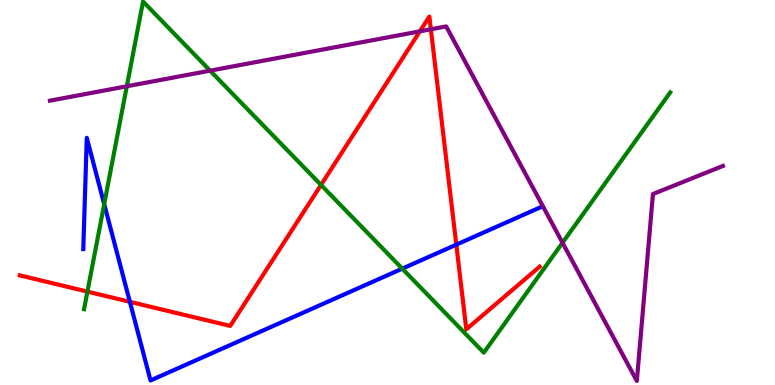[{'lines': ['blue', 'red'], 'intersections': [{'x': 1.68, 'y': 2.16}, {'x': 5.89, 'y': 3.65}]}, {'lines': ['green', 'red'], 'intersections': [{'x': 1.13, 'y': 2.43}, {'x': 4.14, 'y': 5.2}]}, {'lines': ['purple', 'red'], 'intersections': [{'x': 5.42, 'y': 9.19}, {'x': 5.56, 'y': 9.24}]}, {'lines': ['blue', 'green'], 'intersections': [{'x': 1.34, 'y': 4.7}, {'x': 5.19, 'y': 3.02}]}, {'lines': ['blue', 'purple'], 'intersections': []}, {'lines': ['green', 'purple'], 'intersections': [{'x': 1.64, 'y': 7.76}, {'x': 2.71, 'y': 8.16}, {'x': 7.26, 'y': 3.69}]}]